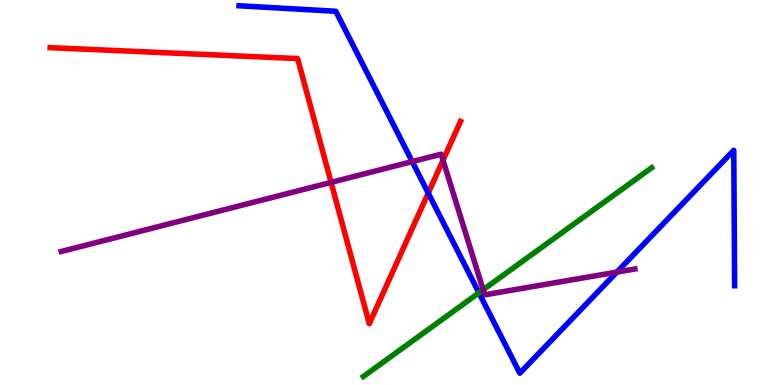[{'lines': ['blue', 'red'], 'intersections': [{'x': 5.53, 'y': 4.99}]}, {'lines': ['green', 'red'], 'intersections': []}, {'lines': ['purple', 'red'], 'intersections': [{'x': 4.27, 'y': 5.26}, {'x': 5.72, 'y': 5.84}]}, {'lines': ['blue', 'green'], 'intersections': [{'x': 6.18, 'y': 2.39}]}, {'lines': ['blue', 'purple'], 'intersections': [{'x': 5.32, 'y': 5.8}, {'x': 7.96, 'y': 2.93}]}, {'lines': ['green', 'purple'], 'intersections': [{'x': 6.23, 'y': 2.47}]}]